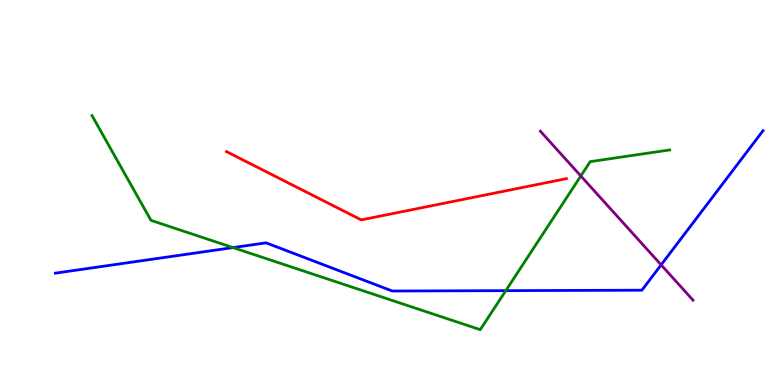[{'lines': ['blue', 'red'], 'intersections': []}, {'lines': ['green', 'red'], 'intersections': []}, {'lines': ['purple', 'red'], 'intersections': []}, {'lines': ['blue', 'green'], 'intersections': [{'x': 3.01, 'y': 3.57}, {'x': 6.53, 'y': 2.45}]}, {'lines': ['blue', 'purple'], 'intersections': [{'x': 8.53, 'y': 3.12}]}, {'lines': ['green', 'purple'], 'intersections': [{'x': 7.49, 'y': 5.43}]}]